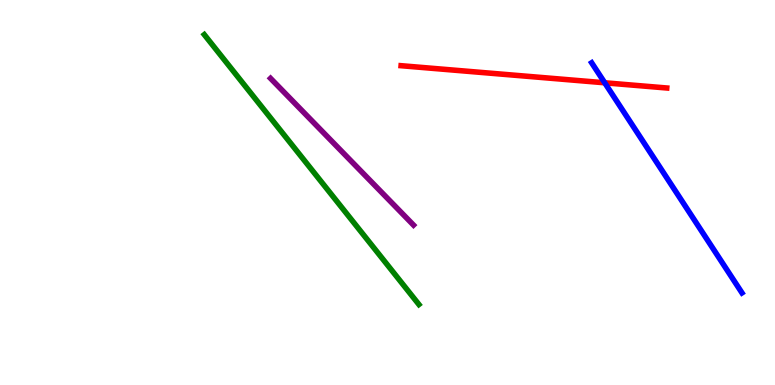[{'lines': ['blue', 'red'], 'intersections': [{'x': 7.8, 'y': 7.85}]}, {'lines': ['green', 'red'], 'intersections': []}, {'lines': ['purple', 'red'], 'intersections': []}, {'lines': ['blue', 'green'], 'intersections': []}, {'lines': ['blue', 'purple'], 'intersections': []}, {'lines': ['green', 'purple'], 'intersections': []}]